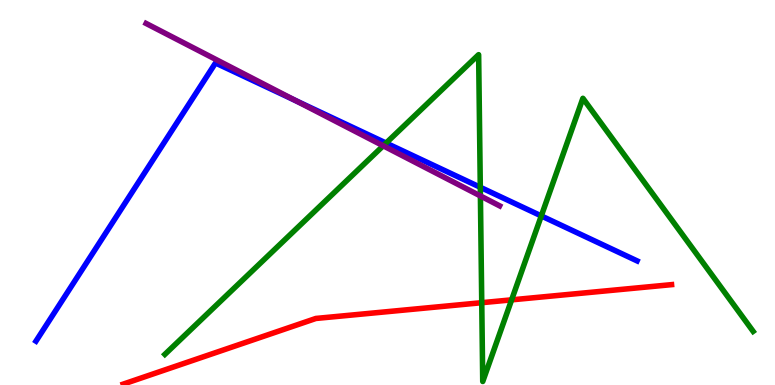[{'lines': ['blue', 'red'], 'intersections': []}, {'lines': ['green', 'red'], 'intersections': [{'x': 6.22, 'y': 2.14}, {'x': 6.6, 'y': 2.21}]}, {'lines': ['purple', 'red'], 'intersections': []}, {'lines': ['blue', 'green'], 'intersections': [{'x': 4.98, 'y': 6.28}, {'x': 6.2, 'y': 5.14}, {'x': 6.98, 'y': 4.39}]}, {'lines': ['blue', 'purple'], 'intersections': [{'x': 3.81, 'y': 7.39}]}, {'lines': ['green', 'purple'], 'intersections': [{'x': 4.94, 'y': 6.21}, {'x': 6.2, 'y': 4.91}]}]